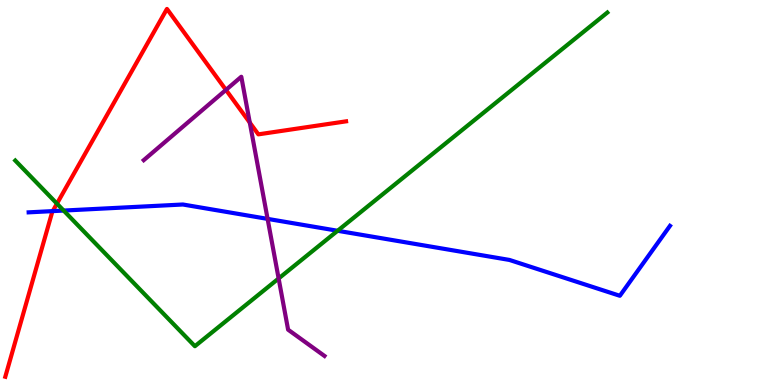[{'lines': ['blue', 'red'], 'intersections': [{'x': 0.68, 'y': 4.52}]}, {'lines': ['green', 'red'], 'intersections': [{'x': 0.735, 'y': 4.71}]}, {'lines': ['purple', 'red'], 'intersections': [{'x': 2.92, 'y': 7.67}, {'x': 3.22, 'y': 6.82}]}, {'lines': ['blue', 'green'], 'intersections': [{'x': 0.821, 'y': 4.53}, {'x': 4.36, 'y': 4.01}]}, {'lines': ['blue', 'purple'], 'intersections': [{'x': 3.45, 'y': 4.31}]}, {'lines': ['green', 'purple'], 'intersections': [{'x': 3.6, 'y': 2.77}]}]